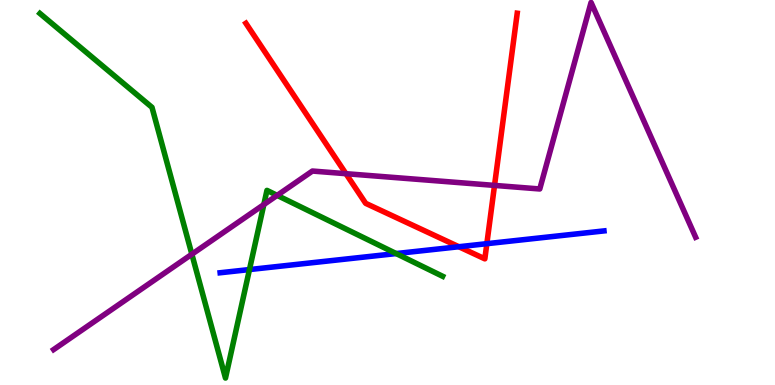[{'lines': ['blue', 'red'], 'intersections': [{'x': 5.92, 'y': 3.59}, {'x': 6.28, 'y': 3.67}]}, {'lines': ['green', 'red'], 'intersections': []}, {'lines': ['purple', 'red'], 'intersections': [{'x': 4.46, 'y': 5.49}, {'x': 6.38, 'y': 5.18}]}, {'lines': ['blue', 'green'], 'intersections': [{'x': 3.22, 'y': 3.0}, {'x': 5.11, 'y': 3.41}]}, {'lines': ['blue', 'purple'], 'intersections': []}, {'lines': ['green', 'purple'], 'intersections': [{'x': 2.48, 'y': 3.4}, {'x': 3.4, 'y': 4.69}, {'x': 3.58, 'y': 4.93}]}]